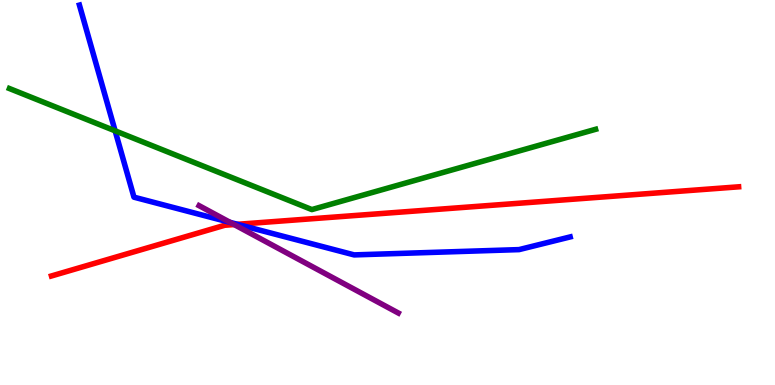[{'lines': ['blue', 'red'], 'intersections': [{'x': 3.06, 'y': 4.17}]}, {'lines': ['green', 'red'], 'intersections': []}, {'lines': ['purple', 'red'], 'intersections': [{'x': 3.02, 'y': 4.17}]}, {'lines': ['blue', 'green'], 'intersections': [{'x': 1.49, 'y': 6.6}]}, {'lines': ['blue', 'purple'], 'intersections': [{'x': 2.97, 'y': 4.22}]}, {'lines': ['green', 'purple'], 'intersections': []}]